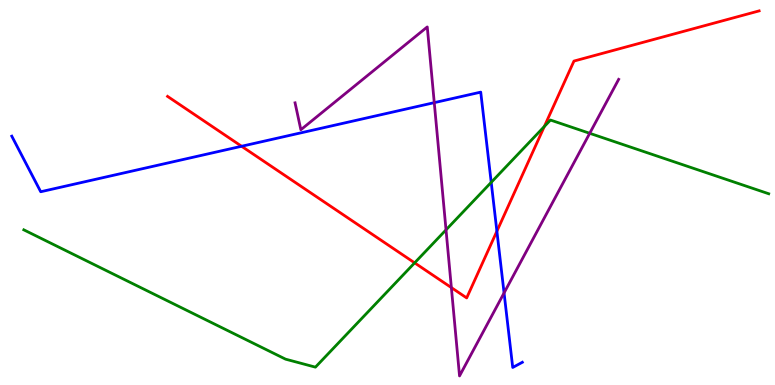[{'lines': ['blue', 'red'], 'intersections': [{'x': 3.12, 'y': 6.2}, {'x': 6.41, 'y': 3.99}]}, {'lines': ['green', 'red'], 'intersections': [{'x': 5.35, 'y': 3.17}, {'x': 7.02, 'y': 6.71}]}, {'lines': ['purple', 'red'], 'intersections': [{'x': 5.82, 'y': 2.53}]}, {'lines': ['blue', 'green'], 'intersections': [{'x': 6.34, 'y': 5.26}]}, {'lines': ['blue', 'purple'], 'intersections': [{'x': 5.6, 'y': 7.33}, {'x': 6.5, 'y': 2.39}]}, {'lines': ['green', 'purple'], 'intersections': [{'x': 5.76, 'y': 4.03}, {'x': 7.61, 'y': 6.54}]}]